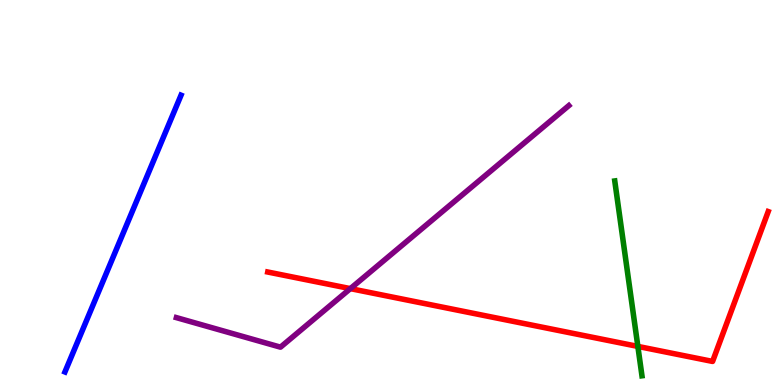[{'lines': ['blue', 'red'], 'intersections': []}, {'lines': ['green', 'red'], 'intersections': [{'x': 8.23, 'y': 1.0}]}, {'lines': ['purple', 'red'], 'intersections': [{'x': 4.52, 'y': 2.5}]}, {'lines': ['blue', 'green'], 'intersections': []}, {'lines': ['blue', 'purple'], 'intersections': []}, {'lines': ['green', 'purple'], 'intersections': []}]